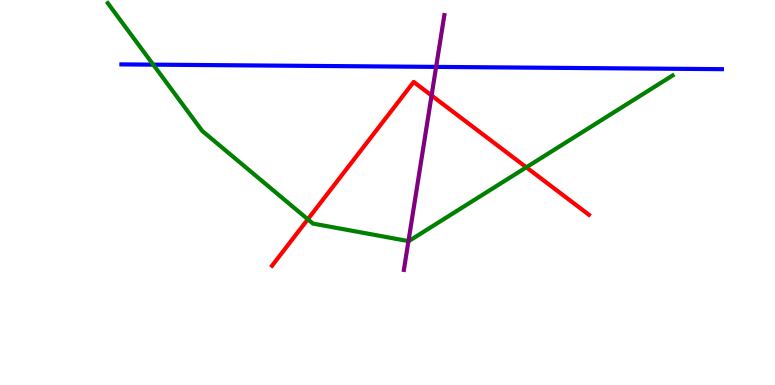[{'lines': ['blue', 'red'], 'intersections': []}, {'lines': ['green', 'red'], 'intersections': [{'x': 3.97, 'y': 4.3}, {'x': 6.79, 'y': 5.65}]}, {'lines': ['purple', 'red'], 'intersections': [{'x': 5.57, 'y': 7.52}]}, {'lines': ['blue', 'green'], 'intersections': [{'x': 1.98, 'y': 8.32}]}, {'lines': ['blue', 'purple'], 'intersections': [{'x': 5.63, 'y': 8.26}]}, {'lines': ['green', 'purple'], 'intersections': [{'x': 5.27, 'y': 3.74}]}]